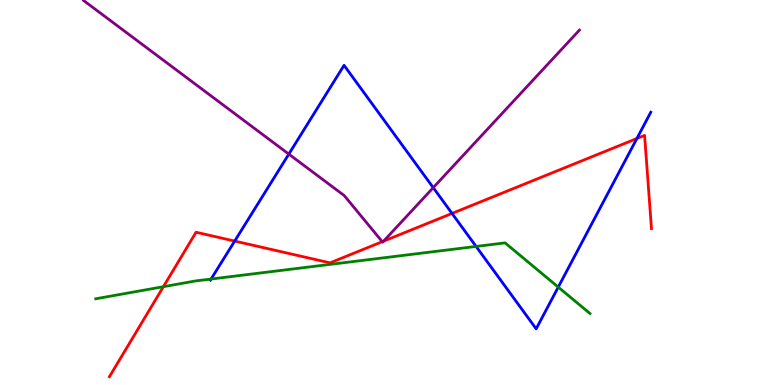[{'lines': ['blue', 'red'], 'intersections': [{'x': 3.03, 'y': 3.74}, {'x': 5.83, 'y': 4.46}, {'x': 8.22, 'y': 6.4}]}, {'lines': ['green', 'red'], 'intersections': [{'x': 2.11, 'y': 2.55}]}, {'lines': ['purple', 'red'], 'intersections': [{'x': 4.93, 'y': 3.72}, {'x': 4.95, 'y': 3.74}]}, {'lines': ['blue', 'green'], 'intersections': [{'x': 2.72, 'y': 2.75}, {'x': 6.14, 'y': 3.6}, {'x': 7.2, 'y': 2.54}]}, {'lines': ['blue', 'purple'], 'intersections': [{'x': 3.73, 'y': 6.0}, {'x': 5.59, 'y': 5.13}]}, {'lines': ['green', 'purple'], 'intersections': []}]